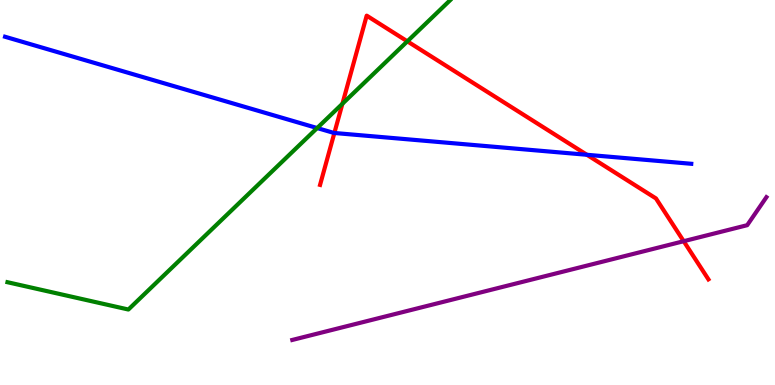[{'lines': ['blue', 'red'], 'intersections': [{'x': 4.31, 'y': 6.55}, {'x': 7.57, 'y': 5.98}]}, {'lines': ['green', 'red'], 'intersections': [{'x': 4.42, 'y': 7.3}, {'x': 5.26, 'y': 8.93}]}, {'lines': ['purple', 'red'], 'intersections': [{'x': 8.82, 'y': 3.73}]}, {'lines': ['blue', 'green'], 'intersections': [{'x': 4.09, 'y': 6.67}]}, {'lines': ['blue', 'purple'], 'intersections': []}, {'lines': ['green', 'purple'], 'intersections': []}]